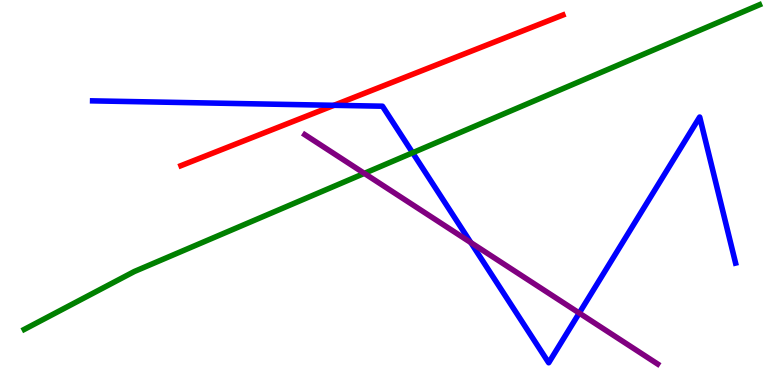[{'lines': ['blue', 'red'], 'intersections': [{'x': 4.31, 'y': 7.26}]}, {'lines': ['green', 'red'], 'intersections': []}, {'lines': ['purple', 'red'], 'intersections': []}, {'lines': ['blue', 'green'], 'intersections': [{'x': 5.32, 'y': 6.03}]}, {'lines': ['blue', 'purple'], 'intersections': [{'x': 6.08, 'y': 3.7}, {'x': 7.47, 'y': 1.87}]}, {'lines': ['green', 'purple'], 'intersections': [{'x': 4.7, 'y': 5.5}]}]